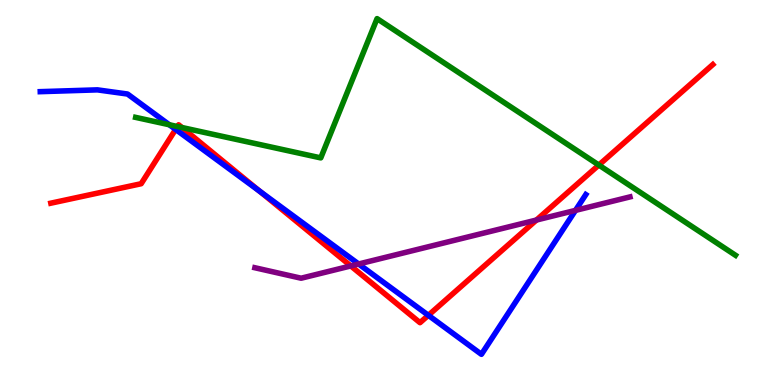[{'lines': ['blue', 'red'], 'intersections': [{'x': 2.27, 'y': 6.64}, {'x': 3.35, 'y': 5.03}, {'x': 5.53, 'y': 1.81}]}, {'lines': ['green', 'red'], 'intersections': [{'x': 2.29, 'y': 6.71}, {'x': 2.35, 'y': 6.69}, {'x': 7.73, 'y': 5.71}]}, {'lines': ['purple', 'red'], 'intersections': [{'x': 4.53, 'y': 3.09}, {'x': 6.92, 'y': 4.28}]}, {'lines': ['blue', 'green'], 'intersections': [{'x': 2.18, 'y': 6.76}]}, {'lines': ['blue', 'purple'], 'intersections': [{'x': 4.63, 'y': 3.14}, {'x': 7.43, 'y': 4.54}]}, {'lines': ['green', 'purple'], 'intersections': []}]